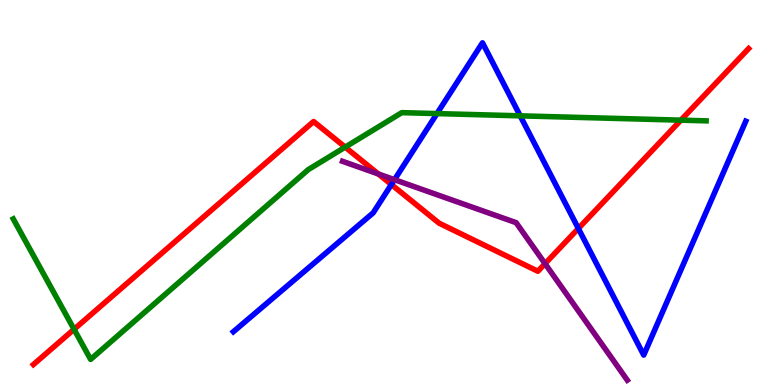[{'lines': ['blue', 'red'], 'intersections': [{'x': 5.05, 'y': 5.21}, {'x': 7.46, 'y': 4.07}]}, {'lines': ['green', 'red'], 'intersections': [{'x': 0.955, 'y': 1.45}, {'x': 4.45, 'y': 6.18}, {'x': 8.79, 'y': 6.88}]}, {'lines': ['purple', 'red'], 'intersections': [{'x': 4.88, 'y': 5.48}, {'x': 7.03, 'y': 3.15}]}, {'lines': ['blue', 'green'], 'intersections': [{'x': 5.64, 'y': 7.05}, {'x': 6.71, 'y': 6.99}]}, {'lines': ['blue', 'purple'], 'intersections': [{'x': 5.09, 'y': 5.33}]}, {'lines': ['green', 'purple'], 'intersections': []}]